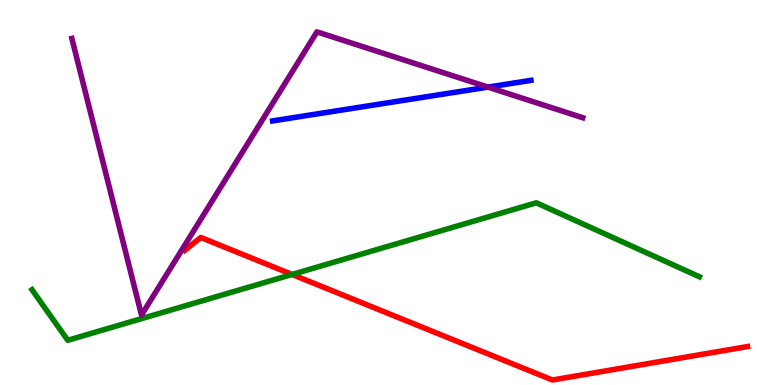[{'lines': ['blue', 'red'], 'intersections': []}, {'lines': ['green', 'red'], 'intersections': [{'x': 3.77, 'y': 2.87}]}, {'lines': ['purple', 'red'], 'intersections': []}, {'lines': ['blue', 'green'], 'intersections': []}, {'lines': ['blue', 'purple'], 'intersections': [{'x': 6.3, 'y': 7.74}]}, {'lines': ['green', 'purple'], 'intersections': []}]